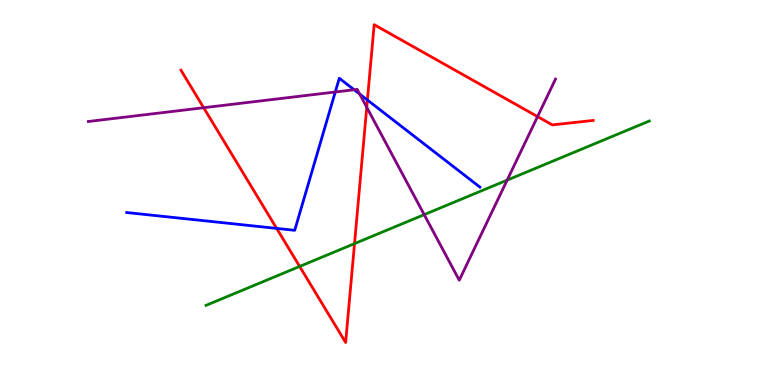[{'lines': ['blue', 'red'], 'intersections': [{'x': 3.57, 'y': 4.07}, {'x': 4.74, 'y': 7.4}]}, {'lines': ['green', 'red'], 'intersections': [{'x': 3.87, 'y': 3.08}, {'x': 4.57, 'y': 3.67}]}, {'lines': ['purple', 'red'], 'intersections': [{'x': 2.63, 'y': 7.2}, {'x': 4.73, 'y': 7.21}, {'x': 6.94, 'y': 6.97}]}, {'lines': ['blue', 'green'], 'intersections': []}, {'lines': ['blue', 'purple'], 'intersections': [{'x': 4.33, 'y': 7.61}, {'x': 4.57, 'y': 7.67}, {'x': 4.64, 'y': 7.56}]}, {'lines': ['green', 'purple'], 'intersections': [{'x': 5.47, 'y': 4.42}, {'x': 6.54, 'y': 5.32}]}]